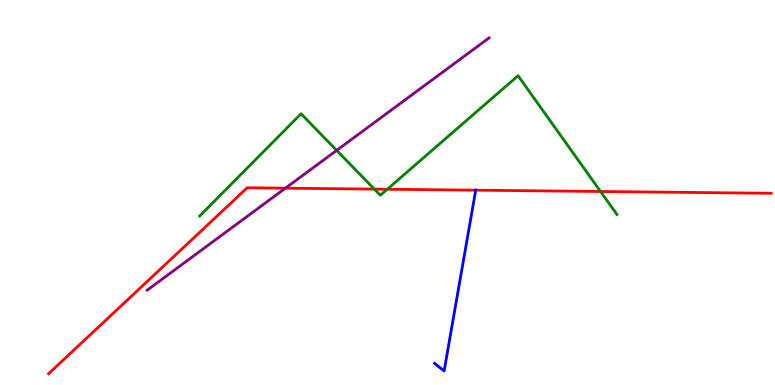[{'lines': ['blue', 'red'], 'intersections': [{'x': 6.14, 'y': 5.06}]}, {'lines': ['green', 'red'], 'intersections': [{'x': 4.83, 'y': 5.09}, {'x': 5.0, 'y': 5.08}, {'x': 7.75, 'y': 5.03}]}, {'lines': ['purple', 'red'], 'intersections': [{'x': 3.68, 'y': 5.11}]}, {'lines': ['blue', 'green'], 'intersections': []}, {'lines': ['blue', 'purple'], 'intersections': []}, {'lines': ['green', 'purple'], 'intersections': [{'x': 4.34, 'y': 6.09}]}]